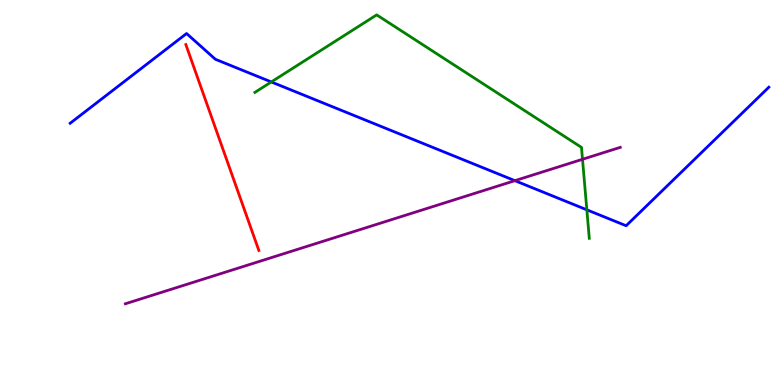[{'lines': ['blue', 'red'], 'intersections': []}, {'lines': ['green', 'red'], 'intersections': []}, {'lines': ['purple', 'red'], 'intersections': []}, {'lines': ['blue', 'green'], 'intersections': [{'x': 3.5, 'y': 7.87}, {'x': 7.57, 'y': 4.55}]}, {'lines': ['blue', 'purple'], 'intersections': [{'x': 6.64, 'y': 5.31}]}, {'lines': ['green', 'purple'], 'intersections': [{'x': 7.52, 'y': 5.86}]}]